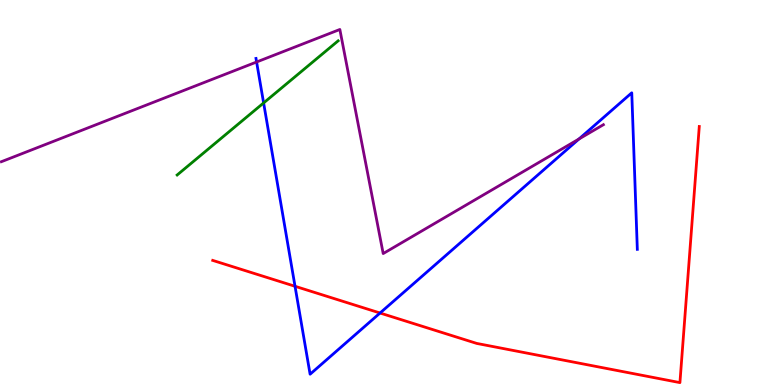[{'lines': ['blue', 'red'], 'intersections': [{'x': 3.81, 'y': 2.56}, {'x': 4.9, 'y': 1.87}]}, {'lines': ['green', 'red'], 'intersections': []}, {'lines': ['purple', 'red'], 'intersections': []}, {'lines': ['blue', 'green'], 'intersections': [{'x': 3.4, 'y': 7.33}]}, {'lines': ['blue', 'purple'], 'intersections': [{'x': 3.31, 'y': 8.39}, {'x': 7.47, 'y': 6.39}]}, {'lines': ['green', 'purple'], 'intersections': []}]